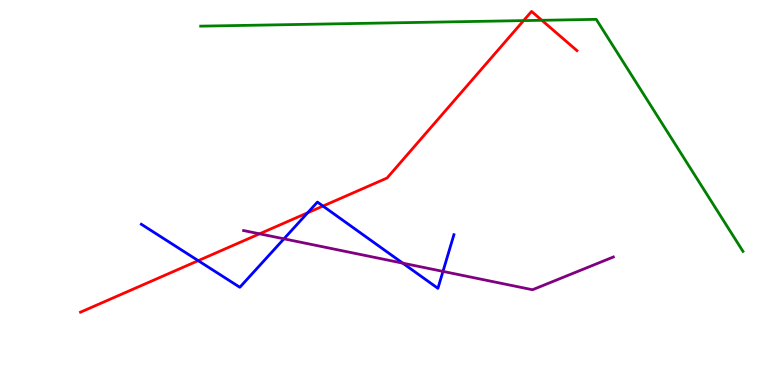[{'lines': ['blue', 'red'], 'intersections': [{'x': 2.56, 'y': 3.23}, {'x': 3.97, 'y': 4.47}, {'x': 4.17, 'y': 4.65}]}, {'lines': ['green', 'red'], 'intersections': [{'x': 6.76, 'y': 9.46}, {'x': 6.99, 'y': 9.47}]}, {'lines': ['purple', 'red'], 'intersections': [{'x': 3.35, 'y': 3.93}]}, {'lines': ['blue', 'green'], 'intersections': []}, {'lines': ['blue', 'purple'], 'intersections': [{'x': 3.66, 'y': 3.8}, {'x': 5.2, 'y': 3.16}, {'x': 5.72, 'y': 2.95}]}, {'lines': ['green', 'purple'], 'intersections': []}]